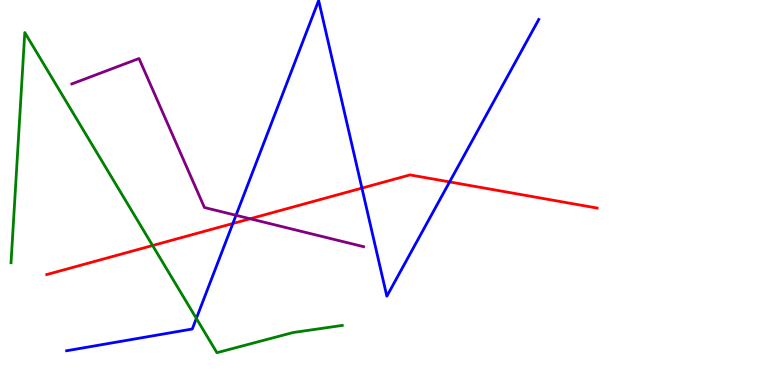[{'lines': ['blue', 'red'], 'intersections': [{'x': 3.0, 'y': 4.19}, {'x': 4.67, 'y': 5.11}, {'x': 5.8, 'y': 5.27}]}, {'lines': ['green', 'red'], 'intersections': [{'x': 1.97, 'y': 3.62}]}, {'lines': ['purple', 'red'], 'intersections': [{'x': 3.23, 'y': 4.32}]}, {'lines': ['blue', 'green'], 'intersections': [{'x': 2.53, 'y': 1.73}]}, {'lines': ['blue', 'purple'], 'intersections': [{'x': 3.05, 'y': 4.41}]}, {'lines': ['green', 'purple'], 'intersections': []}]